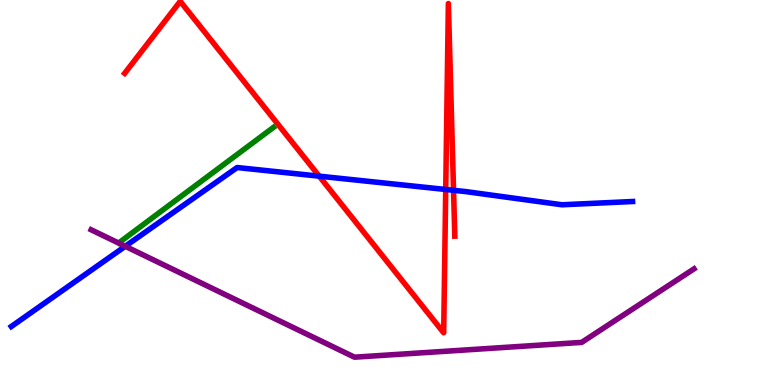[{'lines': ['blue', 'red'], 'intersections': [{'x': 4.12, 'y': 5.42}, {'x': 5.75, 'y': 5.08}, {'x': 5.85, 'y': 5.06}]}, {'lines': ['green', 'red'], 'intersections': []}, {'lines': ['purple', 'red'], 'intersections': []}, {'lines': ['blue', 'green'], 'intersections': []}, {'lines': ['blue', 'purple'], 'intersections': [{'x': 1.62, 'y': 3.6}]}, {'lines': ['green', 'purple'], 'intersections': []}]